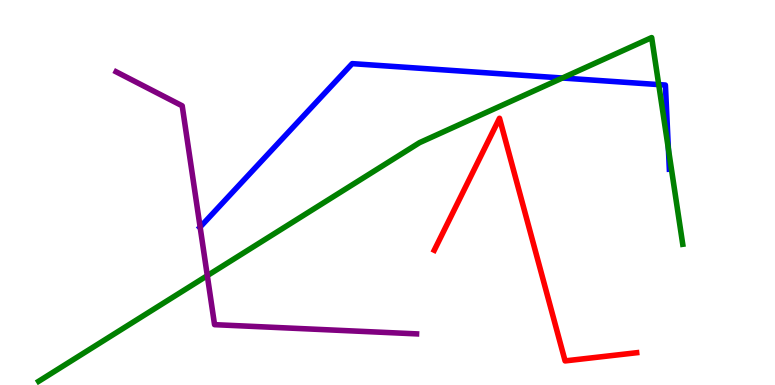[{'lines': ['blue', 'red'], 'intersections': []}, {'lines': ['green', 'red'], 'intersections': []}, {'lines': ['purple', 'red'], 'intersections': []}, {'lines': ['blue', 'green'], 'intersections': [{'x': 7.26, 'y': 7.97}, {'x': 8.5, 'y': 7.8}, {'x': 8.62, 'y': 6.13}]}, {'lines': ['blue', 'purple'], 'intersections': [{'x': 2.58, 'y': 4.1}]}, {'lines': ['green', 'purple'], 'intersections': [{'x': 2.67, 'y': 2.84}]}]